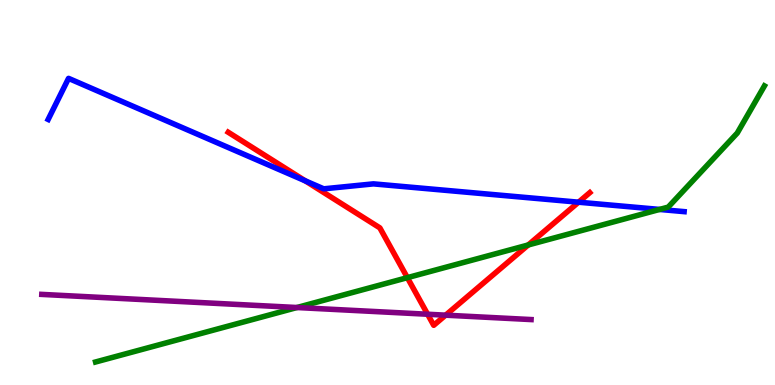[{'lines': ['blue', 'red'], 'intersections': [{'x': 3.94, 'y': 5.3}, {'x': 7.47, 'y': 4.75}]}, {'lines': ['green', 'red'], 'intersections': [{'x': 5.26, 'y': 2.79}, {'x': 6.82, 'y': 3.64}]}, {'lines': ['purple', 'red'], 'intersections': [{'x': 5.52, 'y': 1.84}, {'x': 5.75, 'y': 1.81}]}, {'lines': ['blue', 'green'], 'intersections': [{'x': 8.51, 'y': 4.56}]}, {'lines': ['blue', 'purple'], 'intersections': []}, {'lines': ['green', 'purple'], 'intersections': [{'x': 3.83, 'y': 2.01}]}]